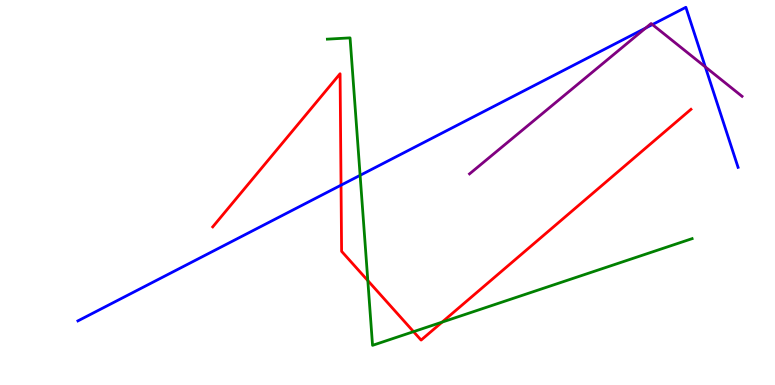[{'lines': ['blue', 'red'], 'intersections': [{'x': 4.4, 'y': 5.19}]}, {'lines': ['green', 'red'], 'intersections': [{'x': 4.75, 'y': 2.71}, {'x': 5.34, 'y': 1.39}, {'x': 5.7, 'y': 1.63}]}, {'lines': ['purple', 'red'], 'intersections': []}, {'lines': ['blue', 'green'], 'intersections': [{'x': 4.65, 'y': 5.45}]}, {'lines': ['blue', 'purple'], 'intersections': [{'x': 8.33, 'y': 9.27}, {'x': 8.42, 'y': 9.36}, {'x': 9.1, 'y': 8.26}]}, {'lines': ['green', 'purple'], 'intersections': []}]